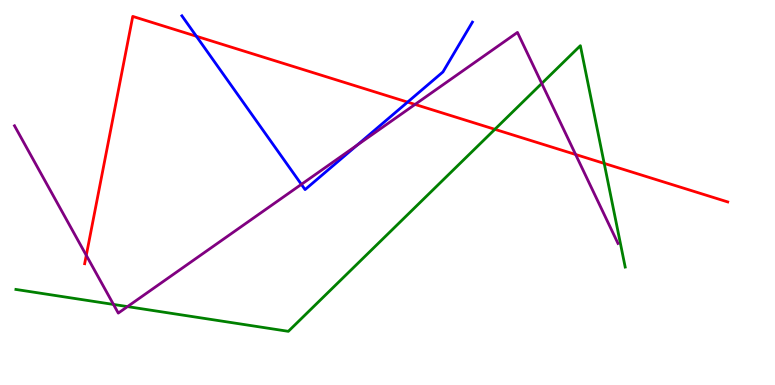[{'lines': ['blue', 'red'], 'intersections': [{'x': 2.53, 'y': 9.06}, {'x': 5.26, 'y': 7.35}]}, {'lines': ['green', 'red'], 'intersections': [{'x': 6.39, 'y': 6.64}, {'x': 7.8, 'y': 5.76}]}, {'lines': ['purple', 'red'], 'intersections': [{'x': 1.11, 'y': 3.37}, {'x': 5.36, 'y': 7.29}, {'x': 7.43, 'y': 5.99}]}, {'lines': ['blue', 'green'], 'intersections': []}, {'lines': ['blue', 'purple'], 'intersections': [{'x': 3.89, 'y': 5.21}, {'x': 4.61, 'y': 6.23}]}, {'lines': ['green', 'purple'], 'intersections': [{'x': 1.46, 'y': 2.09}, {'x': 1.65, 'y': 2.04}, {'x': 6.99, 'y': 7.83}]}]